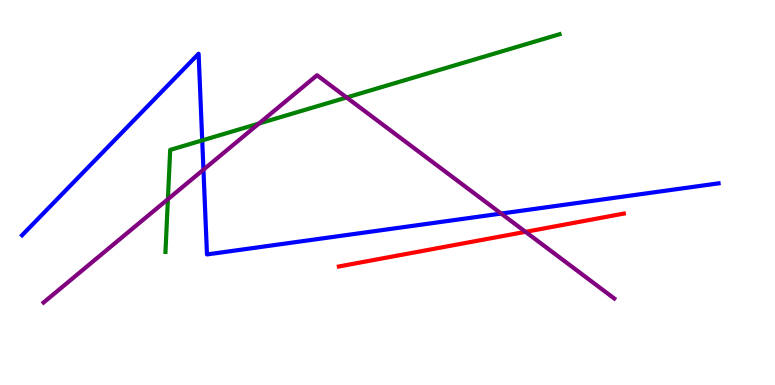[{'lines': ['blue', 'red'], 'intersections': []}, {'lines': ['green', 'red'], 'intersections': []}, {'lines': ['purple', 'red'], 'intersections': [{'x': 6.78, 'y': 3.98}]}, {'lines': ['blue', 'green'], 'intersections': [{'x': 2.61, 'y': 6.35}]}, {'lines': ['blue', 'purple'], 'intersections': [{'x': 2.63, 'y': 5.59}, {'x': 6.47, 'y': 4.45}]}, {'lines': ['green', 'purple'], 'intersections': [{'x': 2.17, 'y': 4.83}, {'x': 3.34, 'y': 6.79}, {'x': 4.47, 'y': 7.47}]}]